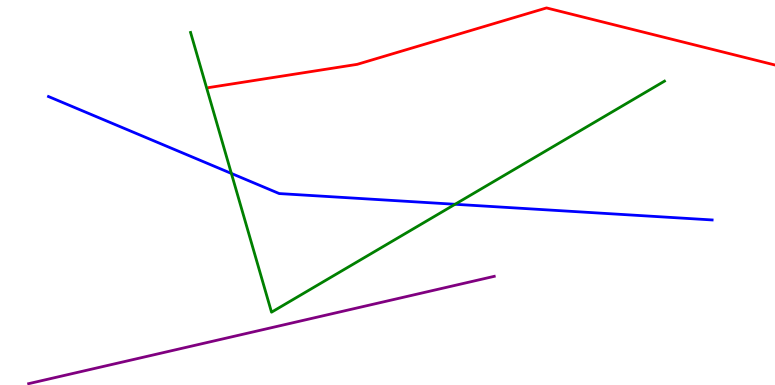[{'lines': ['blue', 'red'], 'intersections': []}, {'lines': ['green', 'red'], 'intersections': []}, {'lines': ['purple', 'red'], 'intersections': []}, {'lines': ['blue', 'green'], 'intersections': [{'x': 2.99, 'y': 5.5}, {'x': 5.87, 'y': 4.69}]}, {'lines': ['blue', 'purple'], 'intersections': []}, {'lines': ['green', 'purple'], 'intersections': []}]